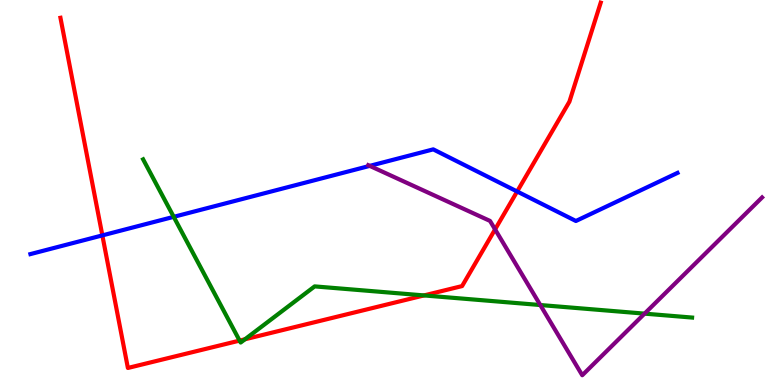[{'lines': ['blue', 'red'], 'intersections': [{'x': 1.32, 'y': 3.89}, {'x': 6.67, 'y': 5.03}]}, {'lines': ['green', 'red'], 'intersections': [{'x': 3.09, 'y': 1.15}, {'x': 3.16, 'y': 1.19}, {'x': 5.47, 'y': 2.33}]}, {'lines': ['purple', 'red'], 'intersections': [{'x': 6.39, 'y': 4.04}]}, {'lines': ['blue', 'green'], 'intersections': [{'x': 2.24, 'y': 4.37}]}, {'lines': ['blue', 'purple'], 'intersections': [{'x': 4.77, 'y': 5.69}]}, {'lines': ['green', 'purple'], 'intersections': [{'x': 6.97, 'y': 2.08}, {'x': 8.32, 'y': 1.85}]}]